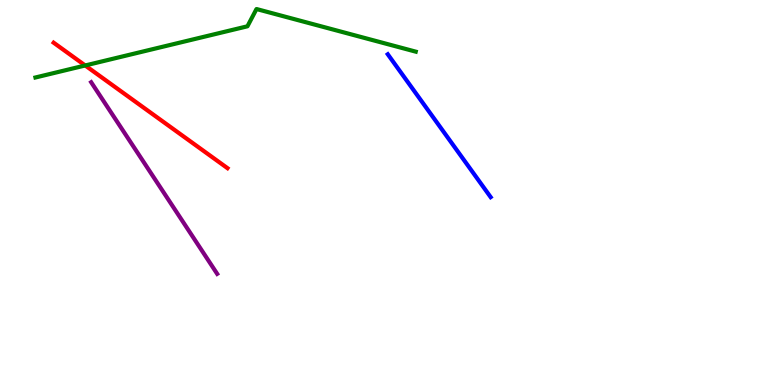[{'lines': ['blue', 'red'], 'intersections': []}, {'lines': ['green', 'red'], 'intersections': [{'x': 1.1, 'y': 8.3}]}, {'lines': ['purple', 'red'], 'intersections': []}, {'lines': ['blue', 'green'], 'intersections': []}, {'lines': ['blue', 'purple'], 'intersections': []}, {'lines': ['green', 'purple'], 'intersections': []}]